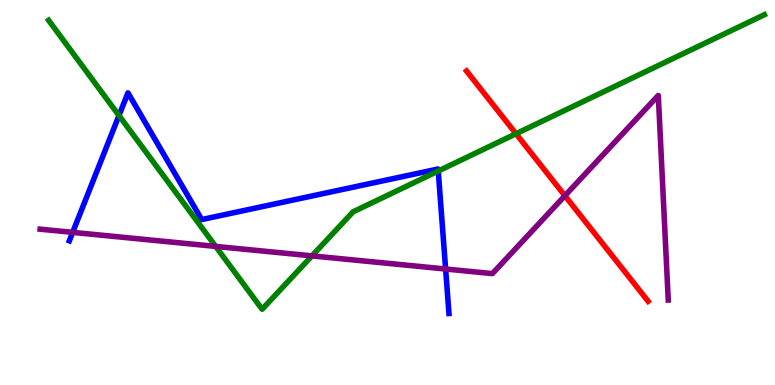[{'lines': ['blue', 'red'], 'intersections': []}, {'lines': ['green', 'red'], 'intersections': [{'x': 6.66, 'y': 6.53}]}, {'lines': ['purple', 'red'], 'intersections': [{'x': 7.29, 'y': 4.92}]}, {'lines': ['blue', 'green'], 'intersections': [{'x': 1.54, 'y': 7.0}, {'x': 5.65, 'y': 5.56}]}, {'lines': ['blue', 'purple'], 'intersections': [{'x': 0.938, 'y': 3.96}, {'x': 5.75, 'y': 3.01}]}, {'lines': ['green', 'purple'], 'intersections': [{'x': 2.78, 'y': 3.6}, {'x': 4.03, 'y': 3.35}]}]